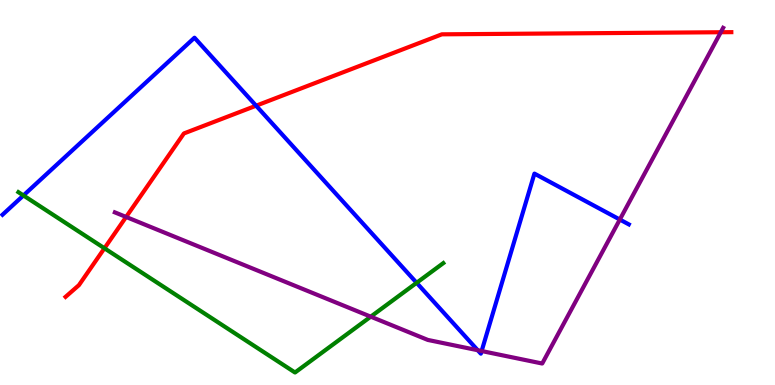[{'lines': ['blue', 'red'], 'intersections': [{'x': 3.3, 'y': 7.25}]}, {'lines': ['green', 'red'], 'intersections': [{'x': 1.35, 'y': 3.55}]}, {'lines': ['purple', 'red'], 'intersections': [{'x': 1.63, 'y': 4.36}, {'x': 9.3, 'y': 9.16}]}, {'lines': ['blue', 'green'], 'intersections': [{'x': 0.302, 'y': 4.92}, {'x': 5.38, 'y': 2.65}]}, {'lines': ['blue', 'purple'], 'intersections': [{'x': 6.16, 'y': 0.903}, {'x': 6.21, 'y': 0.882}, {'x': 8.0, 'y': 4.3}]}, {'lines': ['green', 'purple'], 'intersections': [{'x': 4.78, 'y': 1.78}]}]